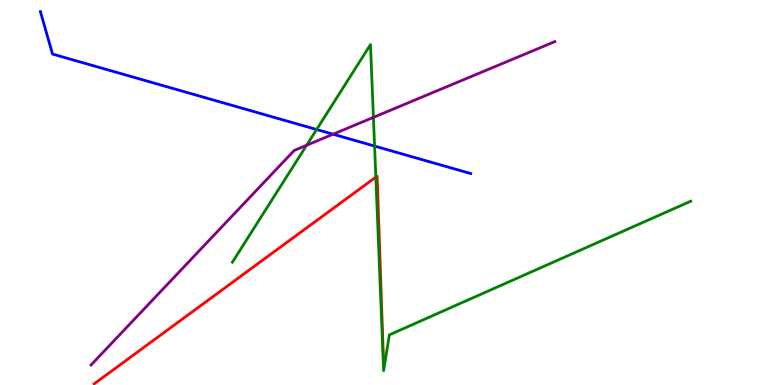[{'lines': ['blue', 'red'], 'intersections': []}, {'lines': ['green', 'red'], 'intersections': [{'x': 4.85, 'y': 5.4}]}, {'lines': ['purple', 'red'], 'intersections': []}, {'lines': ['blue', 'green'], 'intersections': [{'x': 4.09, 'y': 6.64}, {'x': 4.83, 'y': 6.21}]}, {'lines': ['blue', 'purple'], 'intersections': [{'x': 4.3, 'y': 6.51}]}, {'lines': ['green', 'purple'], 'intersections': [{'x': 3.96, 'y': 6.23}, {'x': 4.82, 'y': 6.95}]}]